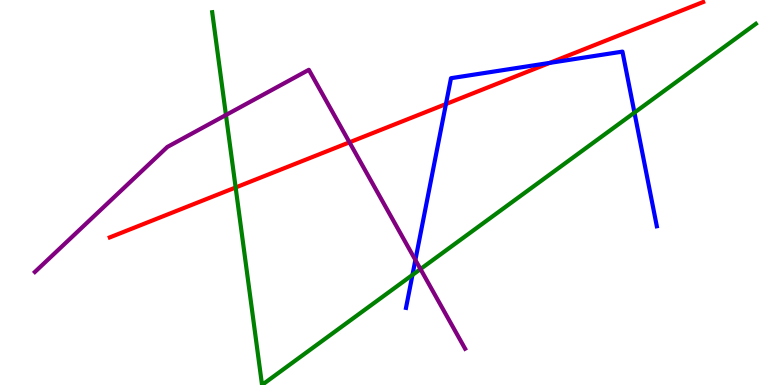[{'lines': ['blue', 'red'], 'intersections': [{'x': 5.75, 'y': 7.3}, {'x': 7.09, 'y': 8.37}]}, {'lines': ['green', 'red'], 'intersections': [{'x': 3.04, 'y': 5.13}]}, {'lines': ['purple', 'red'], 'intersections': [{'x': 4.51, 'y': 6.3}]}, {'lines': ['blue', 'green'], 'intersections': [{'x': 5.32, 'y': 2.86}, {'x': 8.19, 'y': 7.08}]}, {'lines': ['blue', 'purple'], 'intersections': [{'x': 5.36, 'y': 3.25}]}, {'lines': ['green', 'purple'], 'intersections': [{'x': 2.92, 'y': 7.01}, {'x': 5.43, 'y': 3.01}]}]